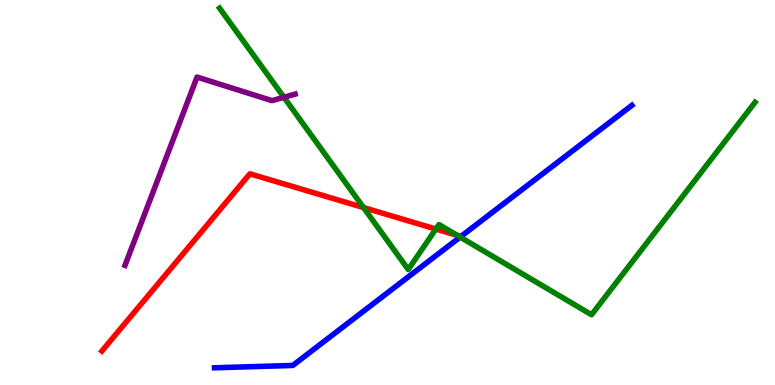[{'lines': ['blue', 'red'], 'intersections': []}, {'lines': ['green', 'red'], 'intersections': [{'x': 4.69, 'y': 4.61}, {'x': 5.62, 'y': 4.05}, {'x': 5.9, 'y': 3.88}]}, {'lines': ['purple', 'red'], 'intersections': []}, {'lines': ['blue', 'green'], 'intersections': [{'x': 5.94, 'y': 3.84}]}, {'lines': ['blue', 'purple'], 'intersections': []}, {'lines': ['green', 'purple'], 'intersections': [{'x': 3.66, 'y': 7.47}]}]